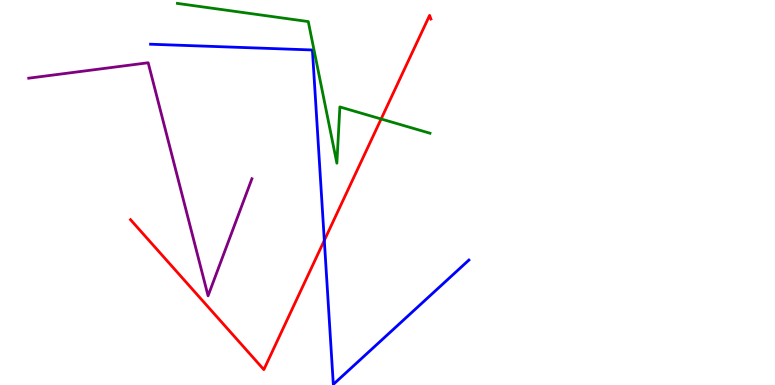[{'lines': ['blue', 'red'], 'intersections': [{'x': 4.18, 'y': 3.76}]}, {'lines': ['green', 'red'], 'intersections': [{'x': 4.92, 'y': 6.91}]}, {'lines': ['purple', 'red'], 'intersections': []}, {'lines': ['blue', 'green'], 'intersections': []}, {'lines': ['blue', 'purple'], 'intersections': []}, {'lines': ['green', 'purple'], 'intersections': []}]